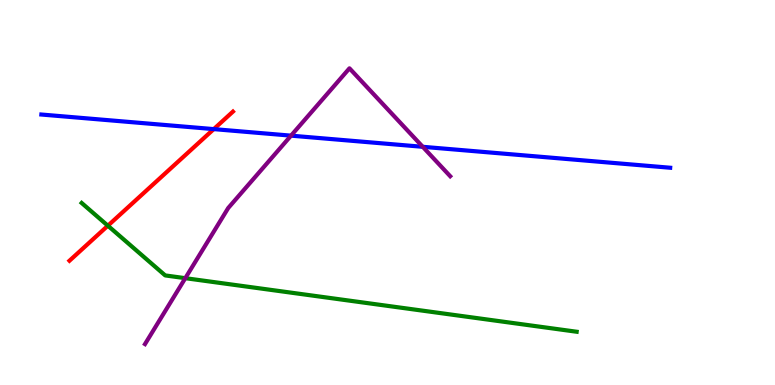[{'lines': ['blue', 'red'], 'intersections': [{'x': 2.76, 'y': 6.65}]}, {'lines': ['green', 'red'], 'intersections': [{'x': 1.39, 'y': 4.14}]}, {'lines': ['purple', 'red'], 'intersections': []}, {'lines': ['blue', 'green'], 'intersections': []}, {'lines': ['blue', 'purple'], 'intersections': [{'x': 3.76, 'y': 6.48}, {'x': 5.45, 'y': 6.19}]}, {'lines': ['green', 'purple'], 'intersections': [{'x': 2.39, 'y': 2.77}]}]